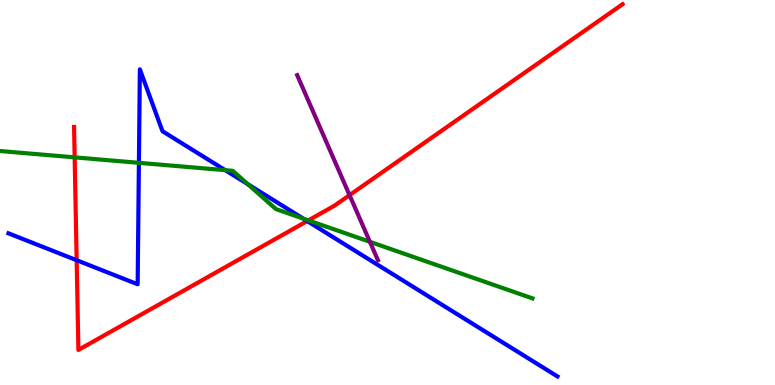[{'lines': ['blue', 'red'], 'intersections': [{'x': 0.989, 'y': 3.24}, {'x': 3.96, 'y': 4.26}]}, {'lines': ['green', 'red'], 'intersections': [{'x': 0.963, 'y': 5.91}, {'x': 3.98, 'y': 4.28}]}, {'lines': ['purple', 'red'], 'intersections': [{'x': 4.51, 'y': 4.93}]}, {'lines': ['blue', 'green'], 'intersections': [{'x': 1.79, 'y': 5.77}, {'x': 2.91, 'y': 5.58}, {'x': 3.2, 'y': 5.22}, {'x': 3.91, 'y': 4.32}]}, {'lines': ['blue', 'purple'], 'intersections': []}, {'lines': ['green', 'purple'], 'intersections': [{'x': 4.77, 'y': 3.72}]}]